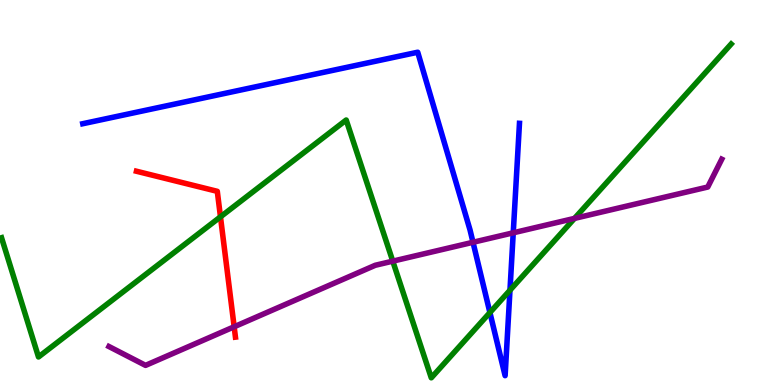[{'lines': ['blue', 'red'], 'intersections': []}, {'lines': ['green', 'red'], 'intersections': [{'x': 2.84, 'y': 4.37}]}, {'lines': ['purple', 'red'], 'intersections': [{'x': 3.02, 'y': 1.51}]}, {'lines': ['blue', 'green'], 'intersections': [{'x': 6.32, 'y': 1.88}, {'x': 6.58, 'y': 2.46}]}, {'lines': ['blue', 'purple'], 'intersections': [{'x': 6.1, 'y': 3.71}, {'x': 6.62, 'y': 3.95}]}, {'lines': ['green', 'purple'], 'intersections': [{'x': 5.07, 'y': 3.22}, {'x': 7.41, 'y': 4.33}]}]